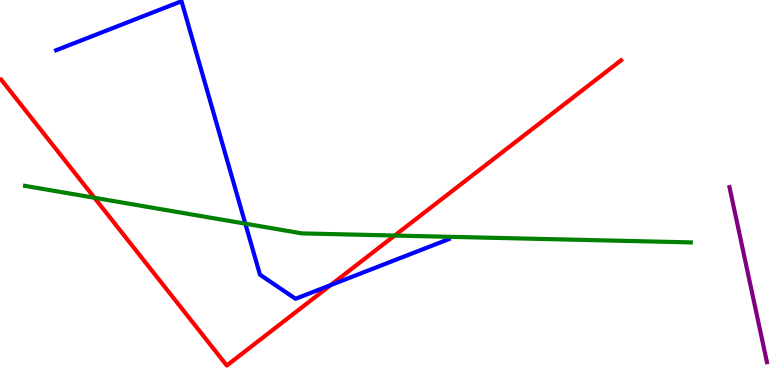[{'lines': ['blue', 'red'], 'intersections': [{'x': 4.27, 'y': 2.59}]}, {'lines': ['green', 'red'], 'intersections': [{'x': 1.22, 'y': 4.86}, {'x': 5.09, 'y': 3.88}]}, {'lines': ['purple', 'red'], 'intersections': []}, {'lines': ['blue', 'green'], 'intersections': [{'x': 3.17, 'y': 4.19}]}, {'lines': ['blue', 'purple'], 'intersections': []}, {'lines': ['green', 'purple'], 'intersections': []}]